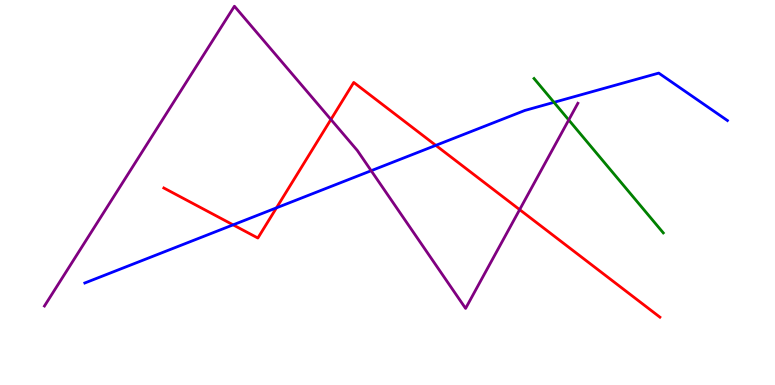[{'lines': ['blue', 'red'], 'intersections': [{'x': 3.01, 'y': 4.16}, {'x': 3.57, 'y': 4.6}, {'x': 5.62, 'y': 6.22}]}, {'lines': ['green', 'red'], 'intersections': []}, {'lines': ['purple', 'red'], 'intersections': [{'x': 4.27, 'y': 6.9}, {'x': 6.71, 'y': 4.55}]}, {'lines': ['blue', 'green'], 'intersections': [{'x': 7.15, 'y': 7.34}]}, {'lines': ['blue', 'purple'], 'intersections': [{'x': 4.79, 'y': 5.57}]}, {'lines': ['green', 'purple'], 'intersections': [{'x': 7.34, 'y': 6.88}]}]